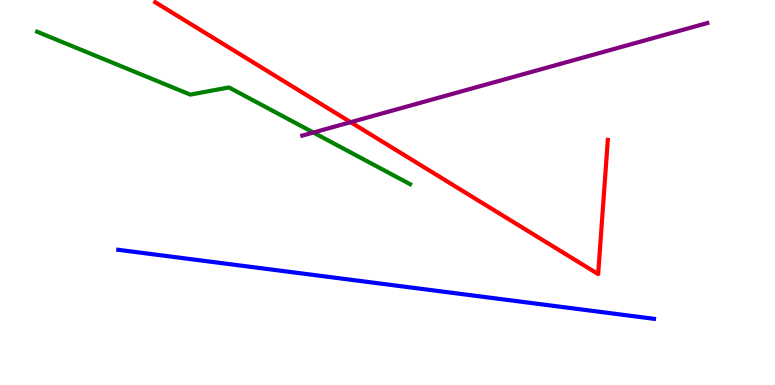[{'lines': ['blue', 'red'], 'intersections': []}, {'lines': ['green', 'red'], 'intersections': []}, {'lines': ['purple', 'red'], 'intersections': [{'x': 4.52, 'y': 6.83}]}, {'lines': ['blue', 'green'], 'intersections': []}, {'lines': ['blue', 'purple'], 'intersections': []}, {'lines': ['green', 'purple'], 'intersections': [{'x': 4.04, 'y': 6.56}]}]